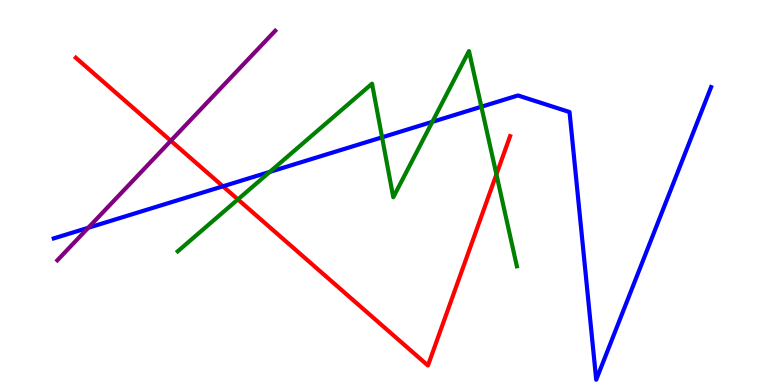[{'lines': ['blue', 'red'], 'intersections': [{'x': 2.88, 'y': 5.16}]}, {'lines': ['green', 'red'], 'intersections': [{'x': 3.07, 'y': 4.82}, {'x': 6.41, 'y': 5.47}]}, {'lines': ['purple', 'red'], 'intersections': [{'x': 2.2, 'y': 6.34}]}, {'lines': ['blue', 'green'], 'intersections': [{'x': 3.48, 'y': 5.54}, {'x': 4.93, 'y': 6.43}, {'x': 5.58, 'y': 6.84}, {'x': 6.21, 'y': 7.23}]}, {'lines': ['blue', 'purple'], 'intersections': [{'x': 1.14, 'y': 4.08}]}, {'lines': ['green', 'purple'], 'intersections': []}]